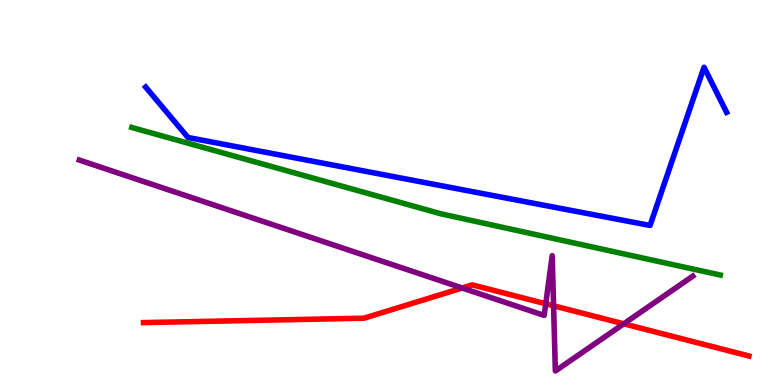[{'lines': ['blue', 'red'], 'intersections': []}, {'lines': ['green', 'red'], 'intersections': []}, {'lines': ['purple', 'red'], 'intersections': [{'x': 5.96, 'y': 2.52}, {'x': 7.04, 'y': 2.11}, {'x': 7.14, 'y': 2.06}, {'x': 8.05, 'y': 1.59}]}, {'lines': ['blue', 'green'], 'intersections': []}, {'lines': ['blue', 'purple'], 'intersections': []}, {'lines': ['green', 'purple'], 'intersections': []}]